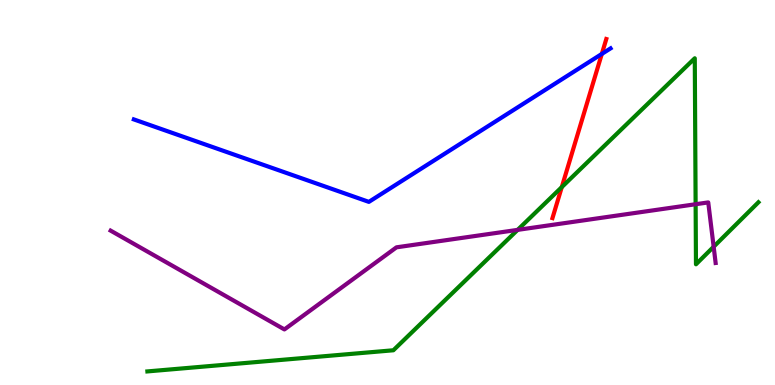[{'lines': ['blue', 'red'], 'intersections': [{'x': 7.77, 'y': 8.6}]}, {'lines': ['green', 'red'], 'intersections': [{'x': 7.25, 'y': 5.14}]}, {'lines': ['purple', 'red'], 'intersections': []}, {'lines': ['blue', 'green'], 'intersections': []}, {'lines': ['blue', 'purple'], 'intersections': []}, {'lines': ['green', 'purple'], 'intersections': [{'x': 6.68, 'y': 4.03}, {'x': 8.98, 'y': 4.7}, {'x': 9.21, 'y': 3.59}]}]